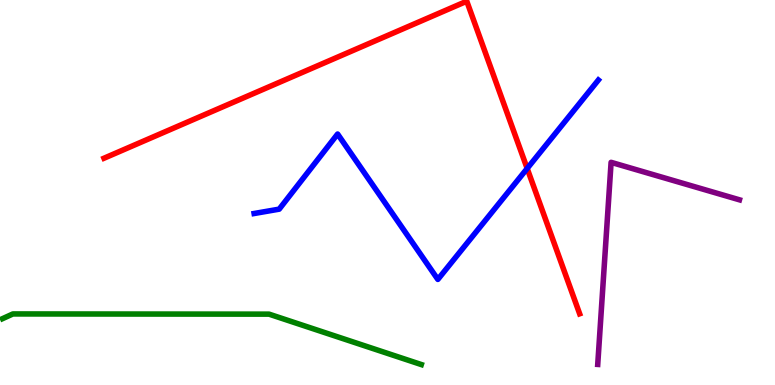[{'lines': ['blue', 'red'], 'intersections': [{'x': 6.8, 'y': 5.62}]}, {'lines': ['green', 'red'], 'intersections': []}, {'lines': ['purple', 'red'], 'intersections': []}, {'lines': ['blue', 'green'], 'intersections': []}, {'lines': ['blue', 'purple'], 'intersections': []}, {'lines': ['green', 'purple'], 'intersections': []}]